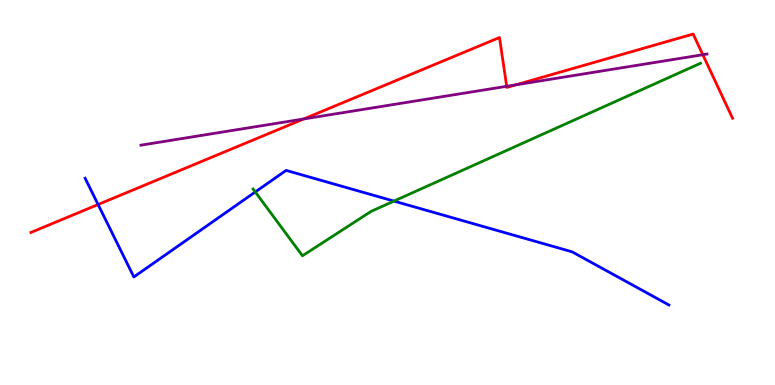[{'lines': ['blue', 'red'], 'intersections': [{'x': 1.27, 'y': 4.69}]}, {'lines': ['green', 'red'], 'intersections': []}, {'lines': ['purple', 'red'], 'intersections': [{'x': 3.92, 'y': 6.91}, {'x': 6.54, 'y': 7.76}, {'x': 6.66, 'y': 7.8}, {'x': 9.07, 'y': 8.58}]}, {'lines': ['blue', 'green'], 'intersections': [{'x': 3.29, 'y': 5.01}, {'x': 5.08, 'y': 4.78}]}, {'lines': ['blue', 'purple'], 'intersections': []}, {'lines': ['green', 'purple'], 'intersections': []}]